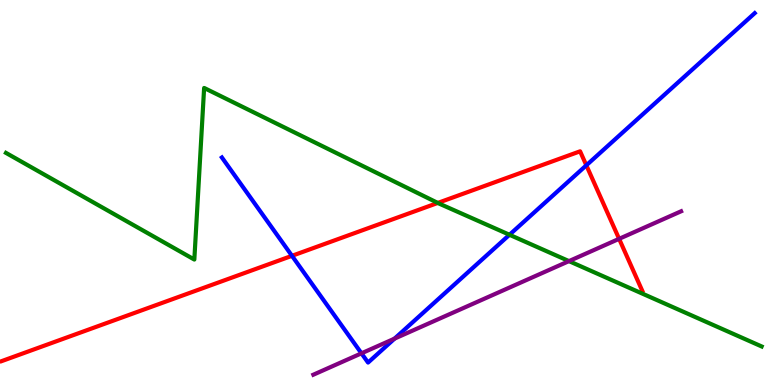[{'lines': ['blue', 'red'], 'intersections': [{'x': 3.77, 'y': 3.36}, {'x': 7.57, 'y': 5.71}]}, {'lines': ['green', 'red'], 'intersections': [{'x': 5.65, 'y': 4.73}]}, {'lines': ['purple', 'red'], 'intersections': [{'x': 7.99, 'y': 3.8}]}, {'lines': ['blue', 'green'], 'intersections': [{'x': 6.57, 'y': 3.9}]}, {'lines': ['blue', 'purple'], 'intersections': [{'x': 4.66, 'y': 0.823}, {'x': 5.09, 'y': 1.2}]}, {'lines': ['green', 'purple'], 'intersections': [{'x': 7.34, 'y': 3.22}]}]